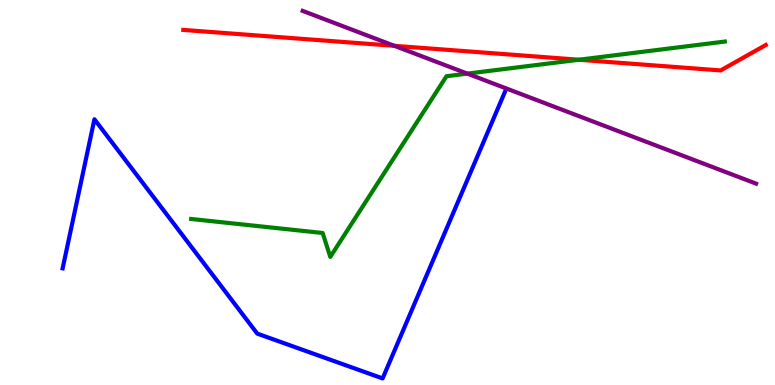[{'lines': ['blue', 'red'], 'intersections': []}, {'lines': ['green', 'red'], 'intersections': [{'x': 7.47, 'y': 8.45}]}, {'lines': ['purple', 'red'], 'intersections': [{'x': 5.09, 'y': 8.81}]}, {'lines': ['blue', 'green'], 'intersections': []}, {'lines': ['blue', 'purple'], 'intersections': []}, {'lines': ['green', 'purple'], 'intersections': [{'x': 6.03, 'y': 8.09}]}]